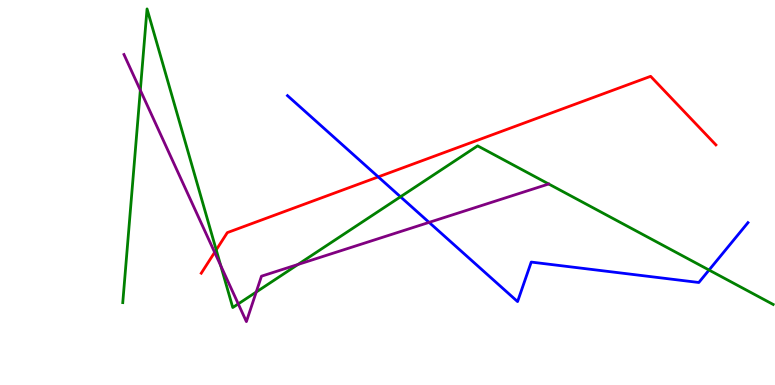[{'lines': ['blue', 'red'], 'intersections': [{'x': 4.88, 'y': 5.41}]}, {'lines': ['green', 'red'], 'intersections': [{'x': 2.79, 'y': 3.51}]}, {'lines': ['purple', 'red'], 'intersections': [{'x': 2.77, 'y': 3.45}]}, {'lines': ['blue', 'green'], 'intersections': [{'x': 5.17, 'y': 4.89}, {'x': 9.15, 'y': 2.99}]}, {'lines': ['blue', 'purple'], 'intersections': [{'x': 5.54, 'y': 4.22}]}, {'lines': ['green', 'purple'], 'intersections': [{'x': 1.81, 'y': 7.66}, {'x': 2.85, 'y': 3.1}, {'x': 3.07, 'y': 2.11}, {'x': 3.31, 'y': 2.41}, {'x': 3.84, 'y': 3.13}]}]